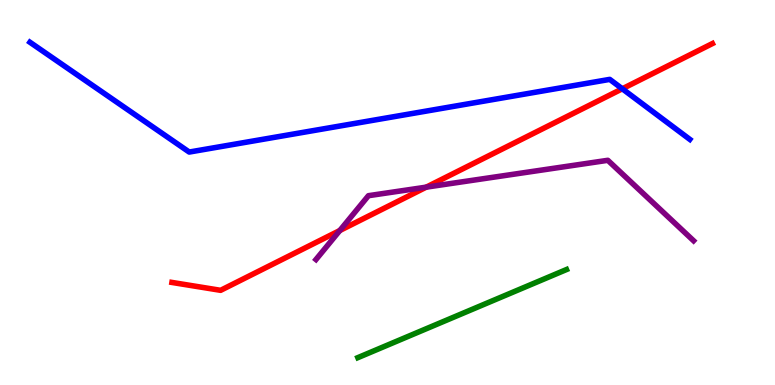[{'lines': ['blue', 'red'], 'intersections': [{'x': 8.03, 'y': 7.69}]}, {'lines': ['green', 'red'], 'intersections': []}, {'lines': ['purple', 'red'], 'intersections': [{'x': 4.38, 'y': 4.01}, {'x': 5.5, 'y': 5.14}]}, {'lines': ['blue', 'green'], 'intersections': []}, {'lines': ['blue', 'purple'], 'intersections': []}, {'lines': ['green', 'purple'], 'intersections': []}]